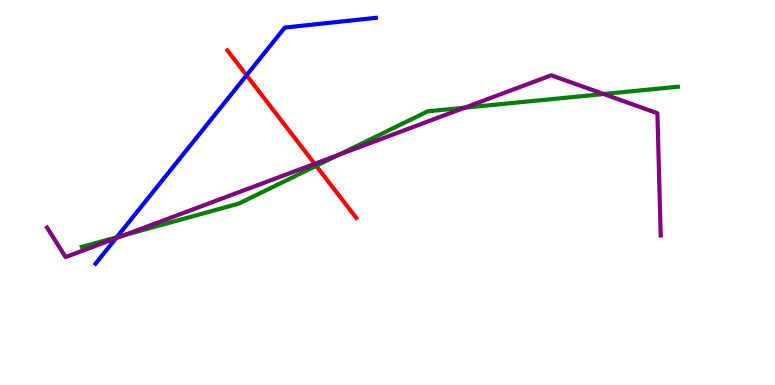[{'lines': ['blue', 'red'], 'intersections': [{'x': 3.18, 'y': 8.04}]}, {'lines': ['green', 'red'], 'intersections': [{'x': 4.08, 'y': 5.69}]}, {'lines': ['purple', 'red'], 'intersections': [{'x': 4.06, 'y': 5.74}]}, {'lines': ['blue', 'green'], 'intersections': [{'x': 1.51, 'y': 3.84}]}, {'lines': ['blue', 'purple'], 'intersections': [{'x': 1.5, 'y': 3.81}]}, {'lines': ['green', 'purple'], 'intersections': [{'x': 1.59, 'y': 3.89}, {'x': 4.37, 'y': 5.97}, {'x': 6.0, 'y': 7.2}, {'x': 7.79, 'y': 7.56}]}]